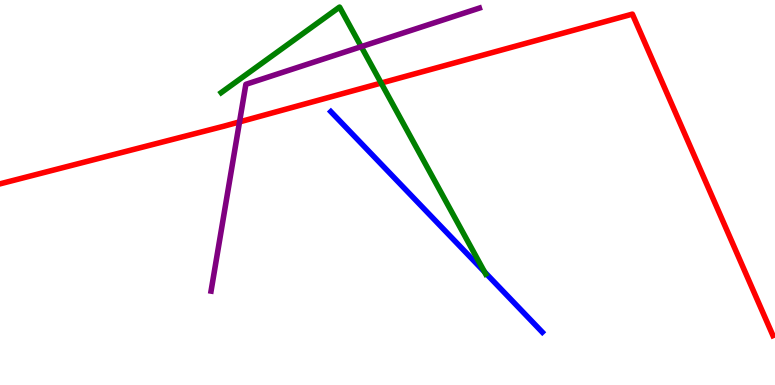[{'lines': ['blue', 'red'], 'intersections': []}, {'lines': ['green', 'red'], 'intersections': [{'x': 4.92, 'y': 7.84}]}, {'lines': ['purple', 'red'], 'intersections': [{'x': 3.09, 'y': 6.83}]}, {'lines': ['blue', 'green'], 'intersections': [{'x': 6.25, 'y': 2.94}]}, {'lines': ['blue', 'purple'], 'intersections': []}, {'lines': ['green', 'purple'], 'intersections': [{'x': 4.66, 'y': 8.79}]}]